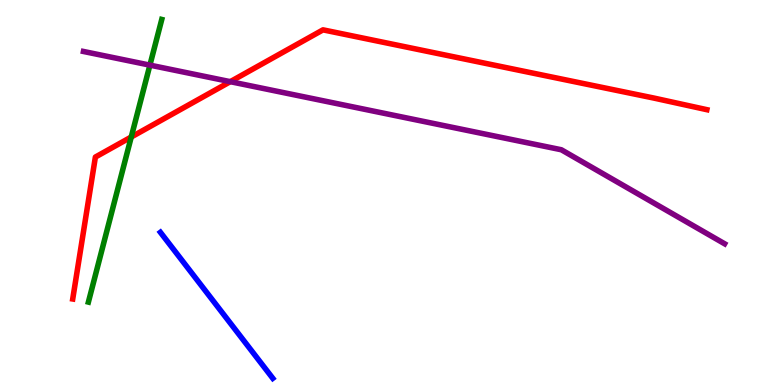[{'lines': ['blue', 'red'], 'intersections': []}, {'lines': ['green', 'red'], 'intersections': [{'x': 1.69, 'y': 6.44}]}, {'lines': ['purple', 'red'], 'intersections': [{'x': 2.97, 'y': 7.88}]}, {'lines': ['blue', 'green'], 'intersections': []}, {'lines': ['blue', 'purple'], 'intersections': []}, {'lines': ['green', 'purple'], 'intersections': [{'x': 1.93, 'y': 8.31}]}]